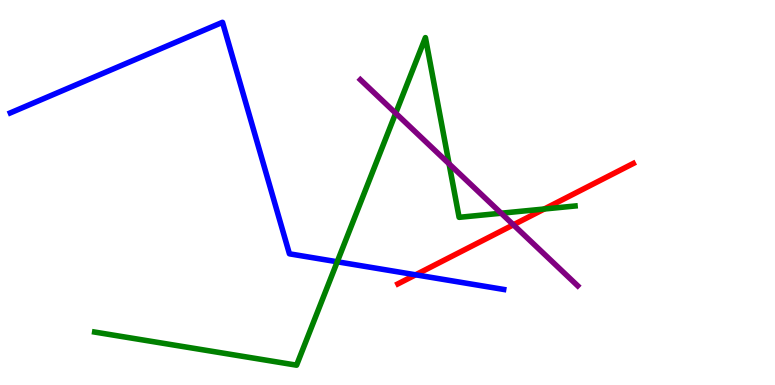[{'lines': ['blue', 'red'], 'intersections': [{'x': 5.36, 'y': 2.86}]}, {'lines': ['green', 'red'], 'intersections': [{'x': 7.02, 'y': 4.57}]}, {'lines': ['purple', 'red'], 'intersections': [{'x': 6.62, 'y': 4.16}]}, {'lines': ['blue', 'green'], 'intersections': [{'x': 4.35, 'y': 3.2}]}, {'lines': ['blue', 'purple'], 'intersections': []}, {'lines': ['green', 'purple'], 'intersections': [{'x': 5.11, 'y': 7.06}, {'x': 5.79, 'y': 5.75}, {'x': 6.47, 'y': 4.46}]}]